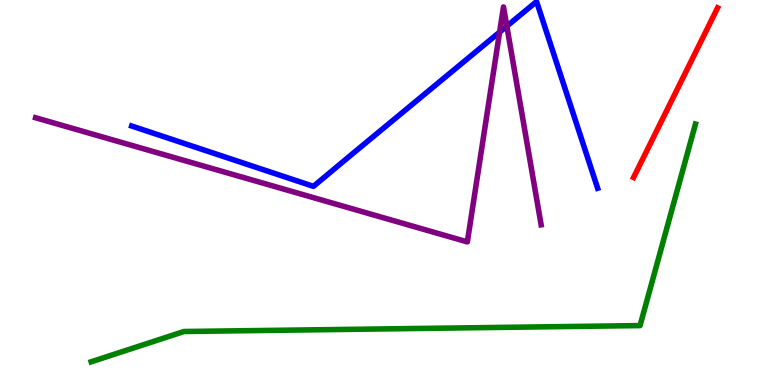[{'lines': ['blue', 'red'], 'intersections': []}, {'lines': ['green', 'red'], 'intersections': []}, {'lines': ['purple', 'red'], 'intersections': []}, {'lines': ['blue', 'green'], 'intersections': []}, {'lines': ['blue', 'purple'], 'intersections': [{'x': 6.45, 'y': 9.17}, {'x': 6.54, 'y': 9.32}]}, {'lines': ['green', 'purple'], 'intersections': []}]